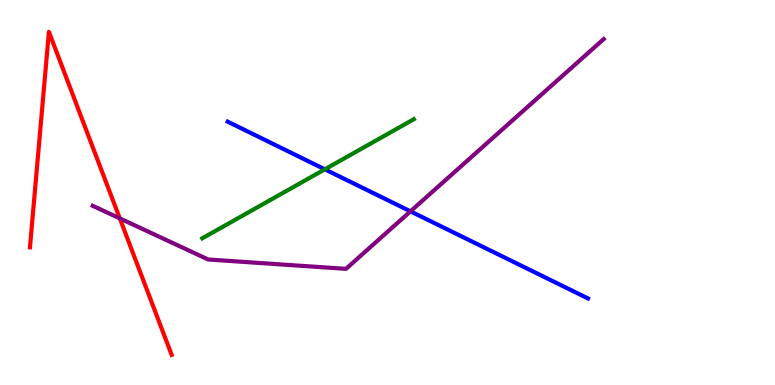[{'lines': ['blue', 'red'], 'intersections': []}, {'lines': ['green', 'red'], 'intersections': []}, {'lines': ['purple', 'red'], 'intersections': [{'x': 1.55, 'y': 4.33}]}, {'lines': ['blue', 'green'], 'intersections': [{'x': 4.19, 'y': 5.6}]}, {'lines': ['blue', 'purple'], 'intersections': [{'x': 5.3, 'y': 4.51}]}, {'lines': ['green', 'purple'], 'intersections': []}]